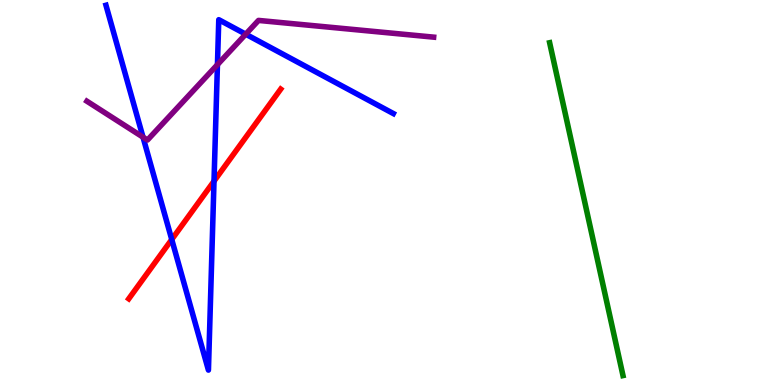[{'lines': ['blue', 'red'], 'intersections': [{'x': 2.22, 'y': 3.78}, {'x': 2.76, 'y': 5.29}]}, {'lines': ['green', 'red'], 'intersections': []}, {'lines': ['purple', 'red'], 'intersections': []}, {'lines': ['blue', 'green'], 'intersections': []}, {'lines': ['blue', 'purple'], 'intersections': [{'x': 1.85, 'y': 6.44}, {'x': 2.81, 'y': 8.32}, {'x': 3.17, 'y': 9.11}]}, {'lines': ['green', 'purple'], 'intersections': []}]